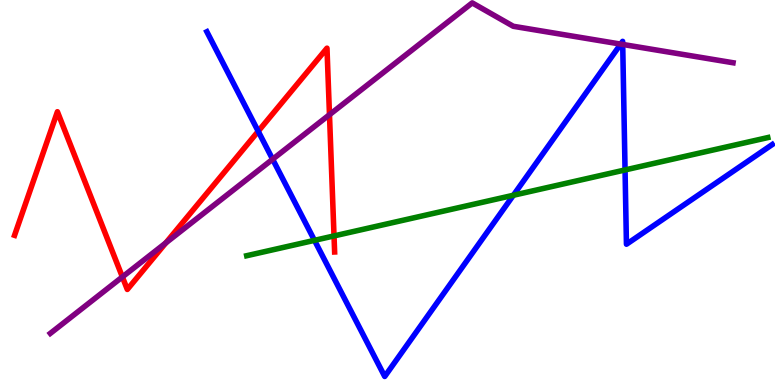[{'lines': ['blue', 'red'], 'intersections': [{'x': 3.33, 'y': 6.59}]}, {'lines': ['green', 'red'], 'intersections': [{'x': 4.31, 'y': 3.87}]}, {'lines': ['purple', 'red'], 'intersections': [{'x': 1.58, 'y': 2.81}, {'x': 2.14, 'y': 3.69}, {'x': 4.25, 'y': 7.02}]}, {'lines': ['blue', 'green'], 'intersections': [{'x': 4.06, 'y': 3.76}, {'x': 6.62, 'y': 4.93}, {'x': 8.07, 'y': 5.59}]}, {'lines': ['blue', 'purple'], 'intersections': [{'x': 3.52, 'y': 5.86}, {'x': 8.01, 'y': 8.85}, {'x': 8.03, 'y': 8.85}]}, {'lines': ['green', 'purple'], 'intersections': []}]